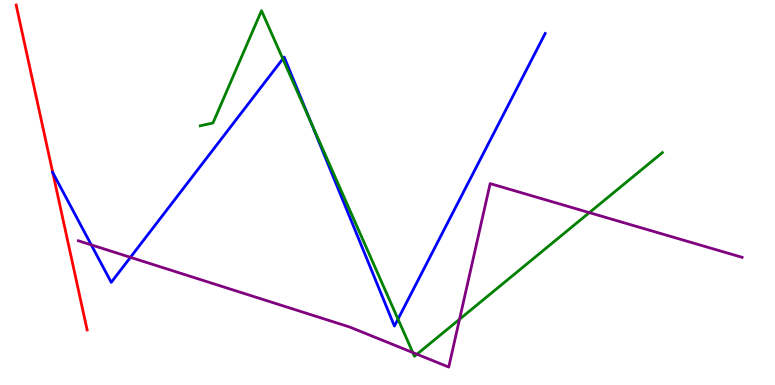[{'lines': ['blue', 'red'], 'intersections': [{'x': 0.681, 'y': 5.52}]}, {'lines': ['green', 'red'], 'intersections': []}, {'lines': ['purple', 'red'], 'intersections': []}, {'lines': ['blue', 'green'], 'intersections': [{'x': 3.65, 'y': 8.47}, {'x': 4.01, 'y': 6.82}, {'x': 5.14, 'y': 1.71}]}, {'lines': ['blue', 'purple'], 'intersections': [{'x': 1.18, 'y': 3.64}, {'x': 1.68, 'y': 3.32}]}, {'lines': ['green', 'purple'], 'intersections': [{'x': 5.33, 'y': 0.843}, {'x': 5.38, 'y': 0.799}, {'x': 5.93, 'y': 1.71}, {'x': 7.6, 'y': 4.48}]}]